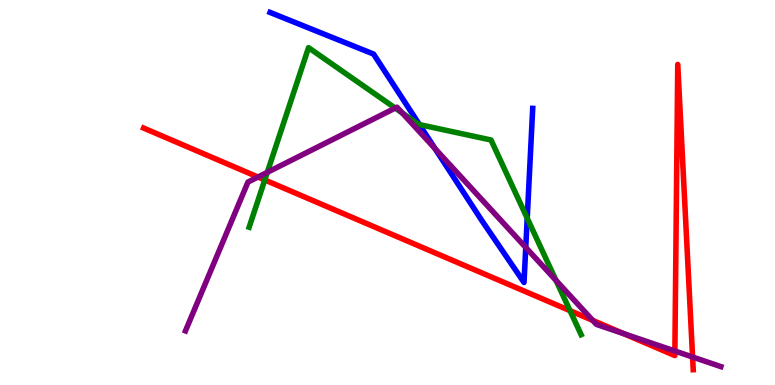[{'lines': ['blue', 'red'], 'intersections': []}, {'lines': ['green', 'red'], 'intersections': [{'x': 3.42, 'y': 5.33}, {'x': 7.36, 'y': 1.93}]}, {'lines': ['purple', 'red'], 'intersections': [{'x': 3.33, 'y': 5.4}, {'x': 7.65, 'y': 1.68}, {'x': 8.05, 'y': 1.33}, {'x': 8.71, 'y': 0.883}, {'x': 8.94, 'y': 0.727}]}, {'lines': ['blue', 'green'], 'intersections': [{'x': 5.41, 'y': 6.76}, {'x': 6.8, 'y': 4.33}]}, {'lines': ['blue', 'purple'], 'intersections': [{'x': 5.61, 'y': 6.14}, {'x': 6.78, 'y': 3.57}]}, {'lines': ['green', 'purple'], 'intersections': [{'x': 3.45, 'y': 5.52}, {'x': 5.1, 'y': 7.19}, {'x': 5.19, 'y': 7.06}, {'x': 7.17, 'y': 2.72}]}]